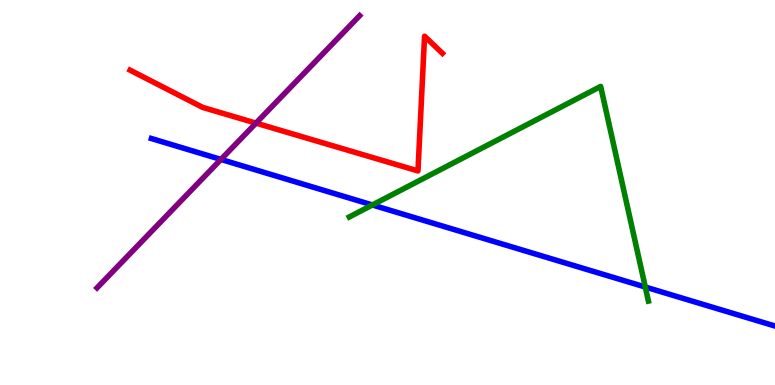[{'lines': ['blue', 'red'], 'intersections': []}, {'lines': ['green', 'red'], 'intersections': []}, {'lines': ['purple', 'red'], 'intersections': [{'x': 3.3, 'y': 6.8}]}, {'lines': ['blue', 'green'], 'intersections': [{'x': 4.8, 'y': 4.68}, {'x': 8.33, 'y': 2.54}]}, {'lines': ['blue', 'purple'], 'intersections': [{'x': 2.85, 'y': 5.86}]}, {'lines': ['green', 'purple'], 'intersections': []}]